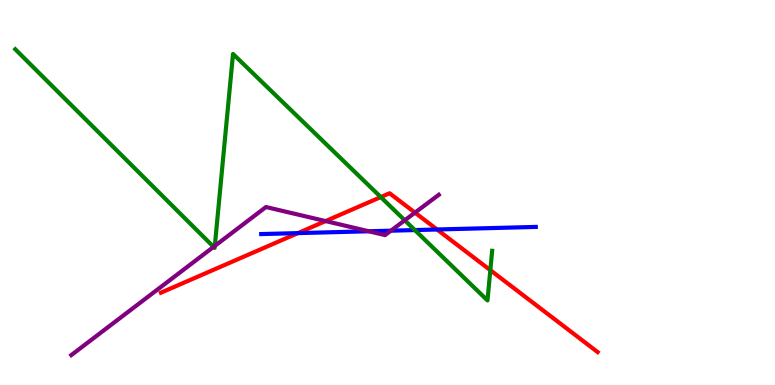[{'lines': ['blue', 'red'], 'intersections': [{'x': 3.84, 'y': 3.95}, {'x': 5.64, 'y': 4.04}]}, {'lines': ['green', 'red'], 'intersections': [{'x': 4.91, 'y': 4.88}, {'x': 6.33, 'y': 2.98}]}, {'lines': ['purple', 'red'], 'intersections': [{'x': 4.2, 'y': 4.26}, {'x': 5.35, 'y': 4.48}]}, {'lines': ['blue', 'green'], 'intersections': [{'x': 5.35, 'y': 4.02}]}, {'lines': ['blue', 'purple'], 'intersections': [{'x': 4.76, 'y': 3.99}, {'x': 5.04, 'y': 4.01}]}, {'lines': ['green', 'purple'], 'intersections': [{'x': 2.76, 'y': 3.59}, {'x': 2.77, 'y': 3.61}, {'x': 5.22, 'y': 4.28}]}]